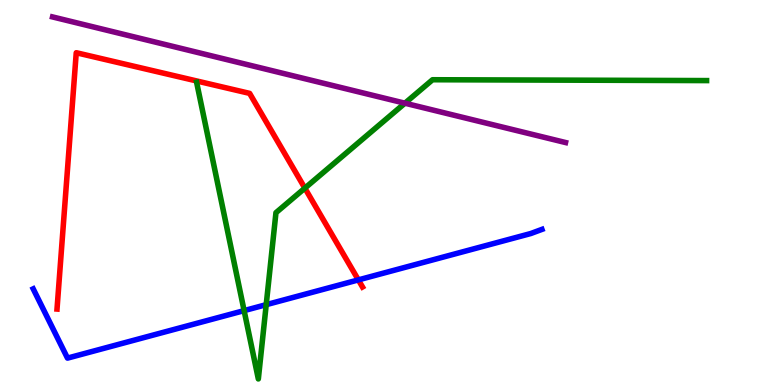[{'lines': ['blue', 'red'], 'intersections': [{'x': 4.62, 'y': 2.73}]}, {'lines': ['green', 'red'], 'intersections': [{'x': 3.93, 'y': 5.11}]}, {'lines': ['purple', 'red'], 'intersections': []}, {'lines': ['blue', 'green'], 'intersections': [{'x': 3.15, 'y': 1.93}, {'x': 3.43, 'y': 2.09}]}, {'lines': ['blue', 'purple'], 'intersections': []}, {'lines': ['green', 'purple'], 'intersections': [{'x': 5.22, 'y': 7.32}]}]